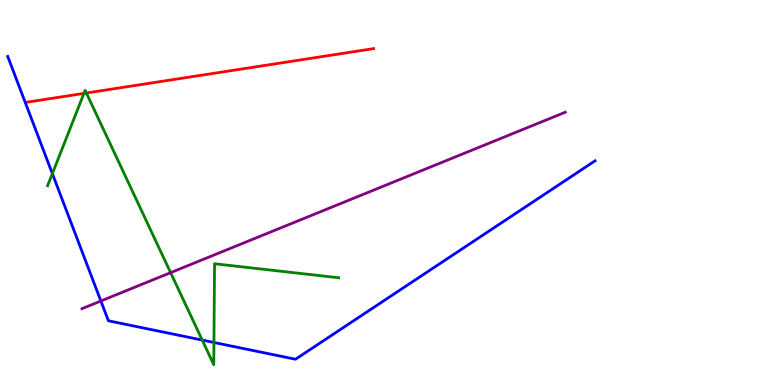[{'lines': ['blue', 'red'], 'intersections': []}, {'lines': ['green', 'red'], 'intersections': [{'x': 1.08, 'y': 7.57}, {'x': 1.11, 'y': 7.58}]}, {'lines': ['purple', 'red'], 'intersections': []}, {'lines': ['blue', 'green'], 'intersections': [{'x': 0.676, 'y': 5.49}, {'x': 2.61, 'y': 1.17}, {'x': 2.76, 'y': 1.1}]}, {'lines': ['blue', 'purple'], 'intersections': [{'x': 1.3, 'y': 2.18}]}, {'lines': ['green', 'purple'], 'intersections': [{'x': 2.2, 'y': 2.92}]}]